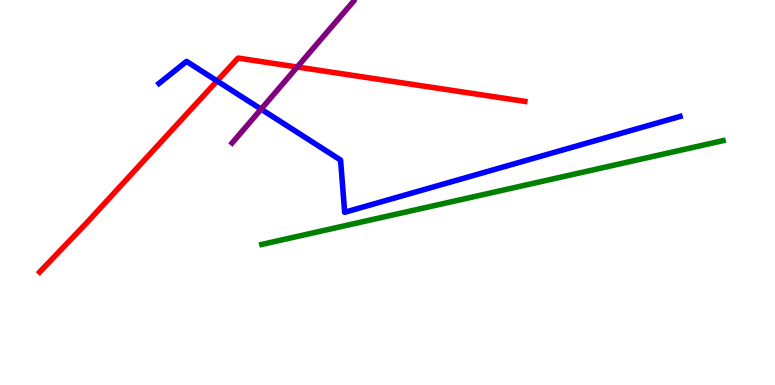[{'lines': ['blue', 'red'], 'intersections': [{'x': 2.8, 'y': 7.9}]}, {'lines': ['green', 'red'], 'intersections': []}, {'lines': ['purple', 'red'], 'intersections': [{'x': 3.84, 'y': 8.26}]}, {'lines': ['blue', 'green'], 'intersections': []}, {'lines': ['blue', 'purple'], 'intersections': [{'x': 3.37, 'y': 7.16}]}, {'lines': ['green', 'purple'], 'intersections': []}]